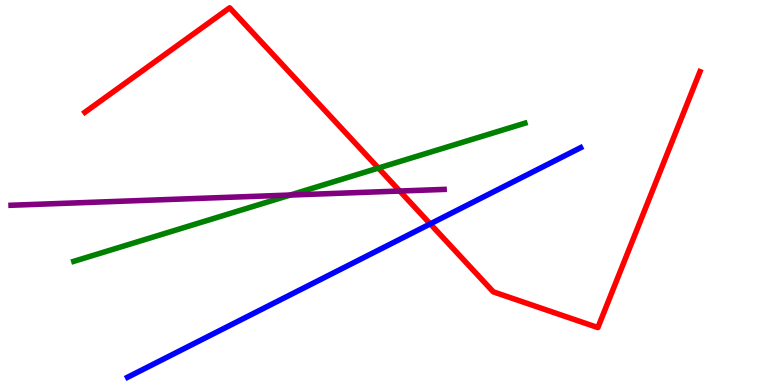[{'lines': ['blue', 'red'], 'intersections': [{'x': 5.55, 'y': 4.18}]}, {'lines': ['green', 'red'], 'intersections': [{'x': 4.88, 'y': 5.63}]}, {'lines': ['purple', 'red'], 'intersections': [{'x': 5.16, 'y': 5.04}]}, {'lines': ['blue', 'green'], 'intersections': []}, {'lines': ['blue', 'purple'], 'intersections': []}, {'lines': ['green', 'purple'], 'intersections': [{'x': 3.75, 'y': 4.93}]}]